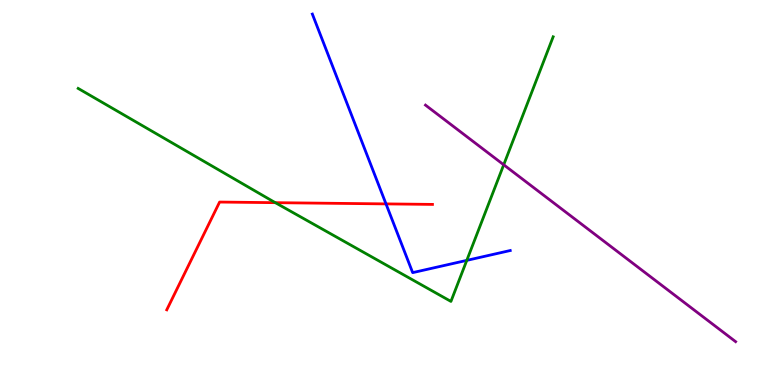[{'lines': ['blue', 'red'], 'intersections': [{'x': 4.98, 'y': 4.7}]}, {'lines': ['green', 'red'], 'intersections': [{'x': 3.55, 'y': 4.74}]}, {'lines': ['purple', 'red'], 'intersections': []}, {'lines': ['blue', 'green'], 'intersections': [{'x': 6.02, 'y': 3.24}]}, {'lines': ['blue', 'purple'], 'intersections': []}, {'lines': ['green', 'purple'], 'intersections': [{'x': 6.5, 'y': 5.72}]}]